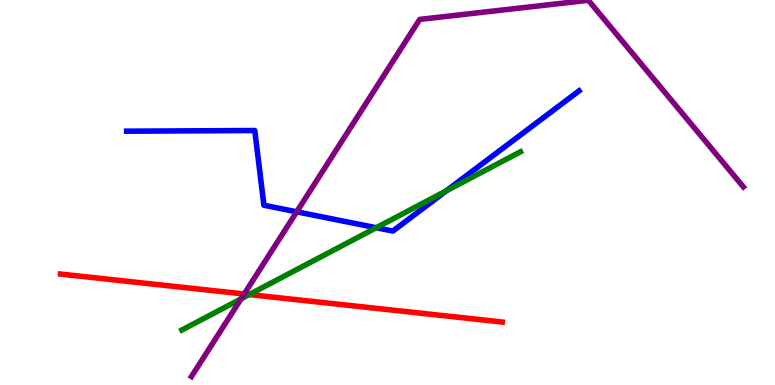[{'lines': ['blue', 'red'], 'intersections': []}, {'lines': ['green', 'red'], 'intersections': [{'x': 3.22, 'y': 2.35}]}, {'lines': ['purple', 'red'], 'intersections': [{'x': 3.15, 'y': 2.36}]}, {'lines': ['blue', 'green'], 'intersections': [{'x': 4.85, 'y': 4.09}, {'x': 5.76, 'y': 5.04}]}, {'lines': ['blue', 'purple'], 'intersections': [{'x': 3.83, 'y': 4.5}]}, {'lines': ['green', 'purple'], 'intersections': [{'x': 3.11, 'y': 2.24}]}]